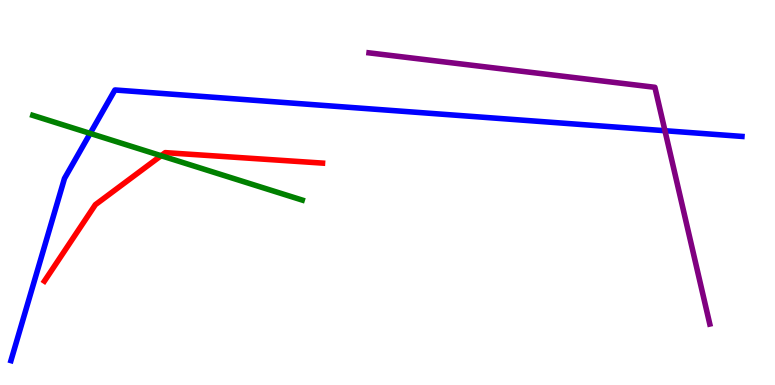[{'lines': ['blue', 'red'], 'intersections': []}, {'lines': ['green', 'red'], 'intersections': [{'x': 2.08, 'y': 5.96}]}, {'lines': ['purple', 'red'], 'intersections': []}, {'lines': ['blue', 'green'], 'intersections': [{'x': 1.16, 'y': 6.53}]}, {'lines': ['blue', 'purple'], 'intersections': [{'x': 8.58, 'y': 6.6}]}, {'lines': ['green', 'purple'], 'intersections': []}]